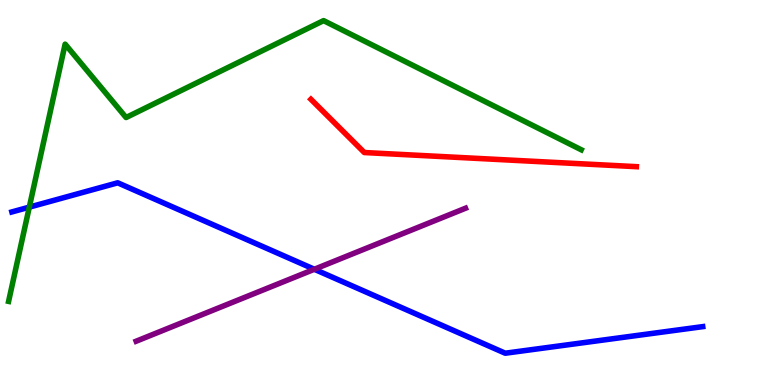[{'lines': ['blue', 'red'], 'intersections': []}, {'lines': ['green', 'red'], 'intersections': []}, {'lines': ['purple', 'red'], 'intersections': []}, {'lines': ['blue', 'green'], 'intersections': [{'x': 0.378, 'y': 4.62}]}, {'lines': ['blue', 'purple'], 'intersections': [{'x': 4.06, 'y': 3.01}]}, {'lines': ['green', 'purple'], 'intersections': []}]